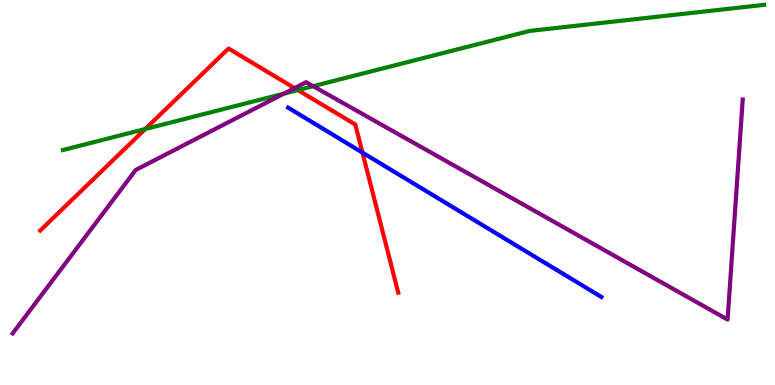[{'lines': ['blue', 'red'], 'intersections': [{'x': 4.68, 'y': 6.04}]}, {'lines': ['green', 'red'], 'intersections': [{'x': 1.87, 'y': 6.65}, {'x': 3.84, 'y': 7.66}]}, {'lines': ['purple', 'red'], 'intersections': [{'x': 3.8, 'y': 7.71}]}, {'lines': ['blue', 'green'], 'intersections': []}, {'lines': ['blue', 'purple'], 'intersections': []}, {'lines': ['green', 'purple'], 'intersections': [{'x': 3.66, 'y': 7.57}, {'x': 4.04, 'y': 7.76}]}]